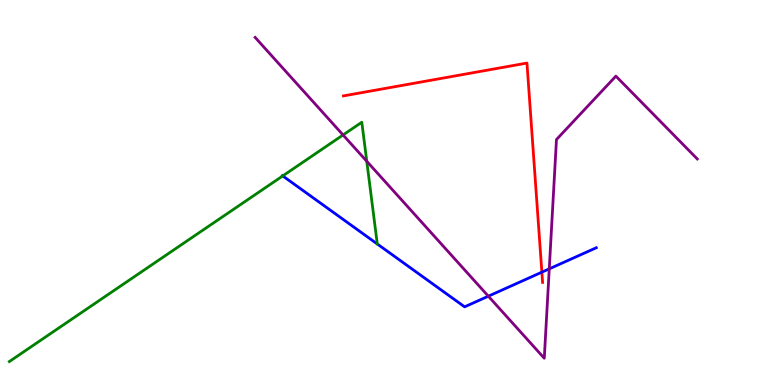[{'lines': ['blue', 'red'], 'intersections': [{'x': 6.99, 'y': 2.93}]}, {'lines': ['green', 'red'], 'intersections': []}, {'lines': ['purple', 'red'], 'intersections': []}, {'lines': ['blue', 'green'], 'intersections': [{'x': 3.65, 'y': 5.43}]}, {'lines': ['blue', 'purple'], 'intersections': [{'x': 6.3, 'y': 2.31}, {'x': 7.09, 'y': 3.02}]}, {'lines': ['green', 'purple'], 'intersections': [{'x': 4.43, 'y': 6.49}, {'x': 4.73, 'y': 5.81}]}]